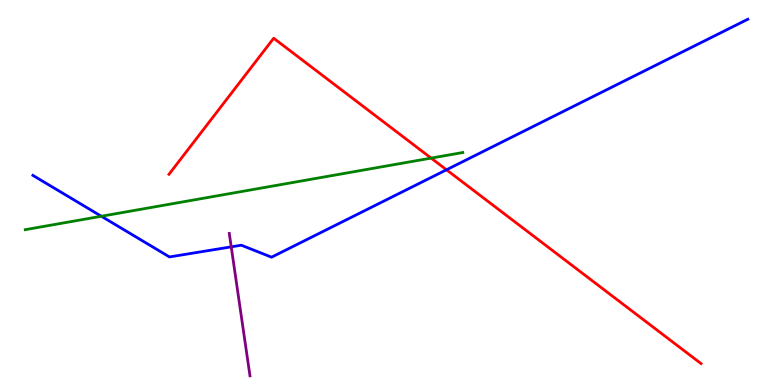[{'lines': ['blue', 'red'], 'intersections': [{'x': 5.76, 'y': 5.59}]}, {'lines': ['green', 'red'], 'intersections': [{'x': 5.56, 'y': 5.89}]}, {'lines': ['purple', 'red'], 'intersections': []}, {'lines': ['blue', 'green'], 'intersections': [{'x': 1.31, 'y': 4.38}]}, {'lines': ['blue', 'purple'], 'intersections': [{'x': 2.98, 'y': 3.59}]}, {'lines': ['green', 'purple'], 'intersections': []}]